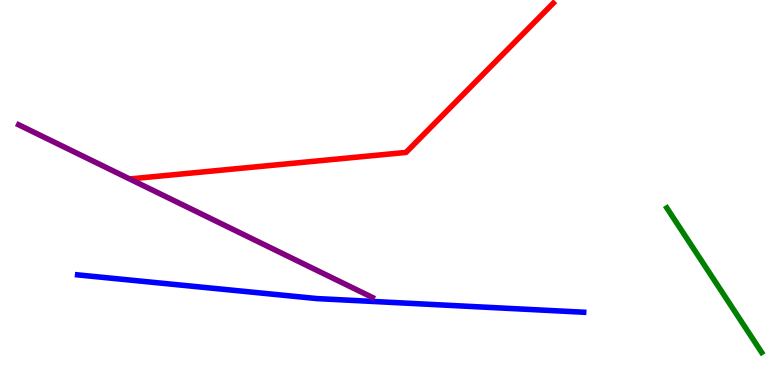[{'lines': ['blue', 'red'], 'intersections': []}, {'lines': ['green', 'red'], 'intersections': []}, {'lines': ['purple', 'red'], 'intersections': []}, {'lines': ['blue', 'green'], 'intersections': []}, {'lines': ['blue', 'purple'], 'intersections': []}, {'lines': ['green', 'purple'], 'intersections': []}]